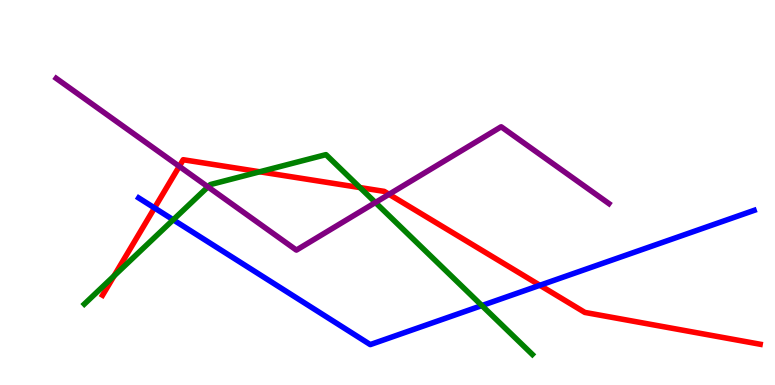[{'lines': ['blue', 'red'], 'intersections': [{'x': 1.99, 'y': 4.6}, {'x': 6.97, 'y': 2.59}]}, {'lines': ['green', 'red'], 'intersections': [{'x': 1.47, 'y': 2.83}, {'x': 3.35, 'y': 5.54}, {'x': 4.65, 'y': 5.13}]}, {'lines': ['purple', 'red'], 'intersections': [{'x': 2.31, 'y': 5.68}, {'x': 5.02, 'y': 4.95}]}, {'lines': ['blue', 'green'], 'intersections': [{'x': 2.24, 'y': 4.29}, {'x': 6.22, 'y': 2.06}]}, {'lines': ['blue', 'purple'], 'intersections': []}, {'lines': ['green', 'purple'], 'intersections': [{'x': 2.68, 'y': 5.15}, {'x': 4.84, 'y': 4.74}]}]